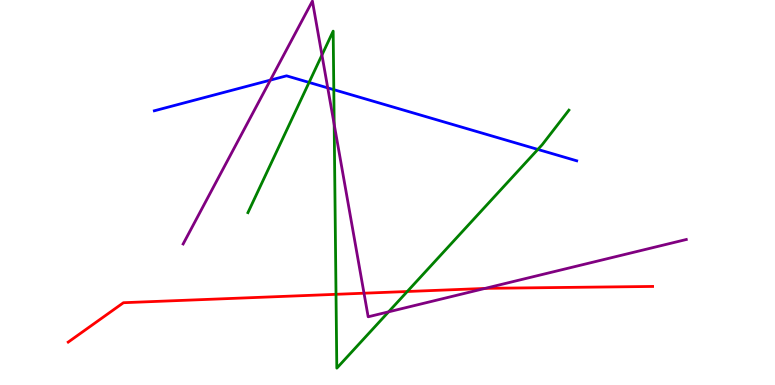[{'lines': ['blue', 'red'], 'intersections': []}, {'lines': ['green', 'red'], 'intersections': [{'x': 4.34, 'y': 2.36}, {'x': 5.26, 'y': 2.43}]}, {'lines': ['purple', 'red'], 'intersections': [{'x': 4.7, 'y': 2.38}, {'x': 6.26, 'y': 2.51}]}, {'lines': ['blue', 'green'], 'intersections': [{'x': 3.99, 'y': 7.86}, {'x': 4.31, 'y': 7.67}, {'x': 6.94, 'y': 6.12}]}, {'lines': ['blue', 'purple'], 'intersections': [{'x': 3.49, 'y': 7.92}, {'x': 4.23, 'y': 7.72}]}, {'lines': ['green', 'purple'], 'intersections': [{'x': 4.15, 'y': 8.57}, {'x': 4.31, 'y': 6.77}, {'x': 5.01, 'y': 1.9}]}]